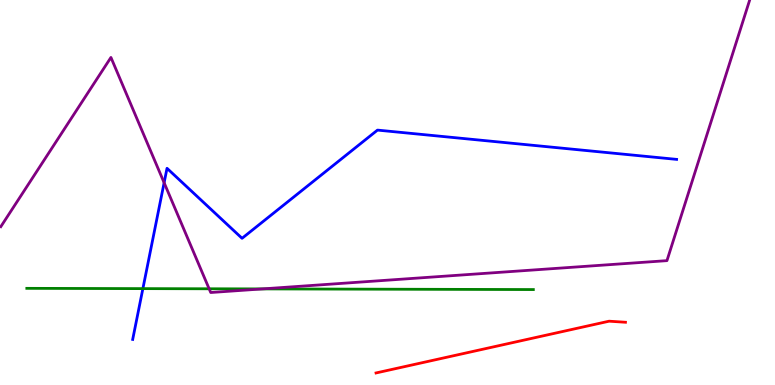[{'lines': ['blue', 'red'], 'intersections': []}, {'lines': ['green', 'red'], 'intersections': []}, {'lines': ['purple', 'red'], 'intersections': []}, {'lines': ['blue', 'green'], 'intersections': [{'x': 1.84, 'y': 2.5}]}, {'lines': ['blue', 'purple'], 'intersections': [{'x': 2.12, 'y': 5.25}]}, {'lines': ['green', 'purple'], 'intersections': [{'x': 2.7, 'y': 2.5}, {'x': 3.39, 'y': 2.5}]}]